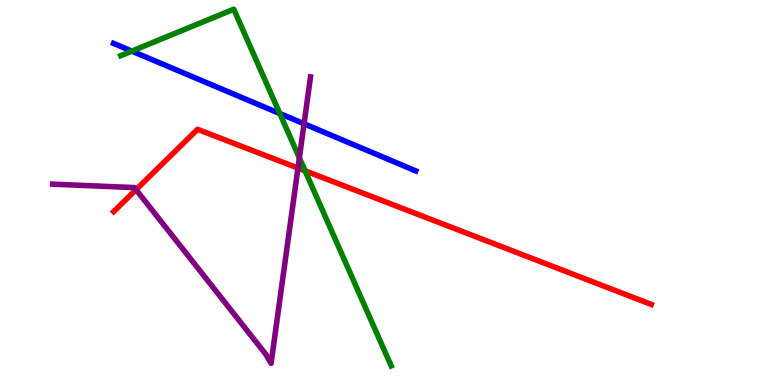[{'lines': ['blue', 'red'], 'intersections': []}, {'lines': ['green', 'red'], 'intersections': [{'x': 3.94, 'y': 5.56}]}, {'lines': ['purple', 'red'], 'intersections': [{'x': 1.76, 'y': 5.07}, {'x': 3.84, 'y': 5.63}]}, {'lines': ['blue', 'green'], 'intersections': [{'x': 1.7, 'y': 8.67}, {'x': 3.61, 'y': 7.05}]}, {'lines': ['blue', 'purple'], 'intersections': [{'x': 3.92, 'y': 6.78}]}, {'lines': ['green', 'purple'], 'intersections': [{'x': 3.86, 'y': 5.9}]}]